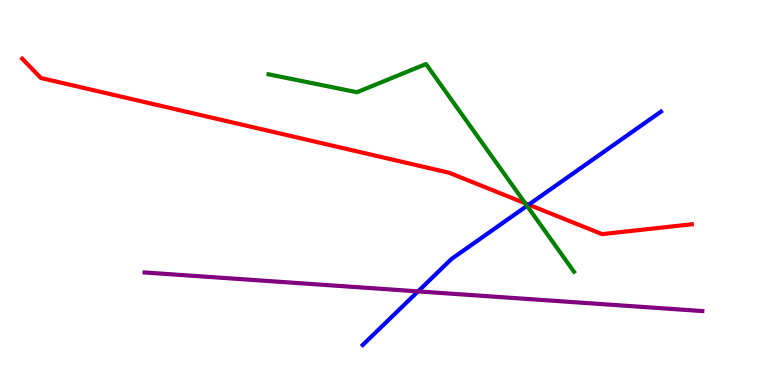[{'lines': ['blue', 'red'], 'intersections': [{'x': 6.82, 'y': 4.68}]}, {'lines': ['green', 'red'], 'intersections': [{'x': 6.78, 'y': 4.72}]}, {'lines': ['purple', 'red'], 'intersections': []}, {'lines': ['blue', 'green'], 'intersections': [{'x': 6.8, 'y': 4.65}]}, {'lines': ['blue', 'purple'], 'intersections': [{'x': 5.39, 'y': 2.43}]}, {'lines': ['green', 'purple'], 'intersections': []}]